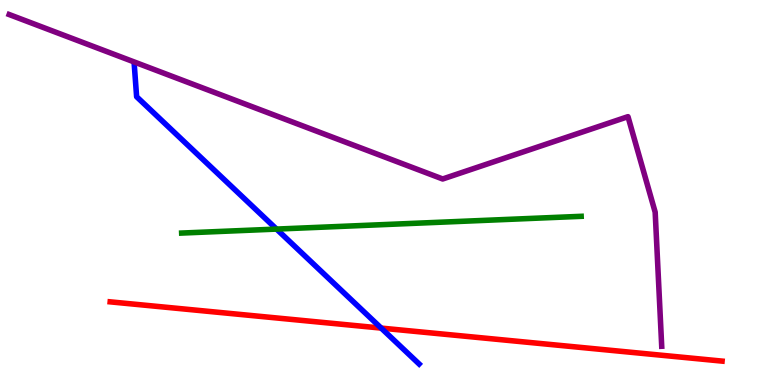[{'lines': ['blue', 'red'], 'intersections': [{'x': 4.92, 'y': 1.48}]}, {'lines': ['green', 'red'], 'intersections': []}, {'lines': ['purple', 'red'], 'intersections': []}, {'lines': ['blue', 'green'], 'intersections': [{'x': 3.57, 'y': 4.05}]}, {'lines': ['blue', 'purple'], 'intersections': []}, {'lines': ['green', 'purple'], 'intersections': []}]